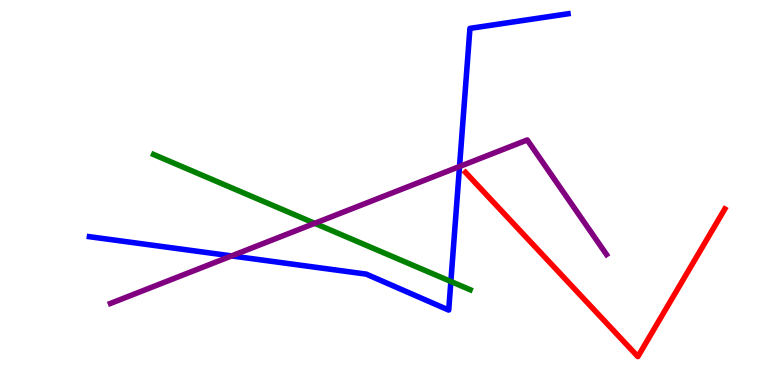[{'lines': ['blue', 'red'], 'intersections': []}, {'lines': ['green', 'red'], 'intersections': []}, {'lines': ['purple', 'red'], 'intersections': []}, {'lines': ['blue', 'green'], 'intersections': [{'x': 5.82, 'y': 2.69}]}, {'lines': ['blue', 'purple'], 'intersections': [{'x': 2.99, 'y': 3.35}, {'x': 5.93, 'y': 5.67}]}, {'lines': ['green', 'purple'], 'intersections': [{'x': 4.06, 'y': 4.2}]}]